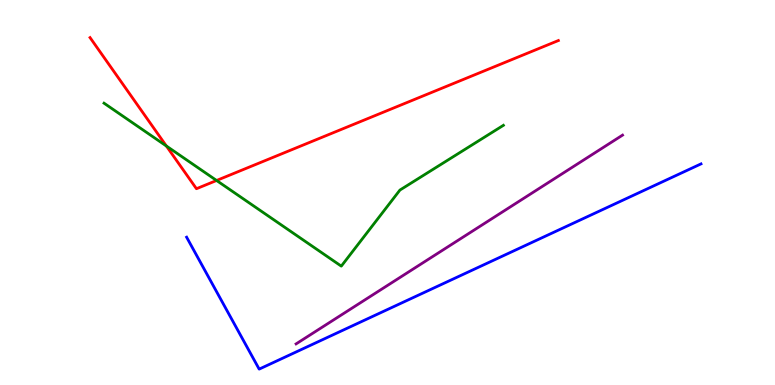[{'lines': ['blue', 'red'], 'intersections': []}, {'lines': ['green', 'red'], 'intersections': [{'x': 2.15, 'y': 6.21}, {'x': 2.79, 'y': 5.31}]}, {'lines': ['purple', 'red'], 'intersections': []}, {'lines': ['blue', 'green'], 'intersections': []}, {'lines': ['blue', 'purple'], 'intersections': []}, {'lines': ['green', 'purple'], 'intersections': []}]